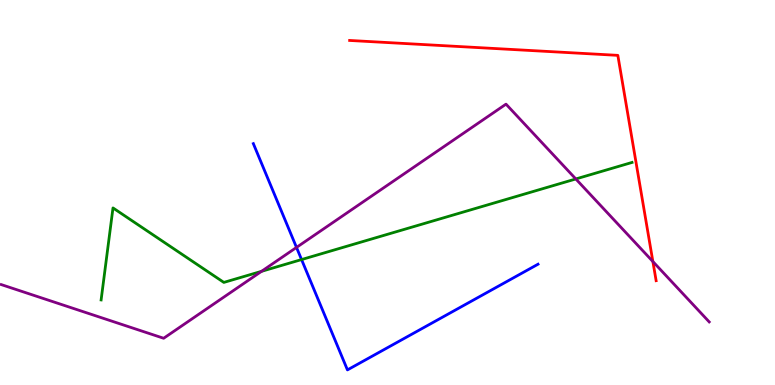[{'lines': ['blue', 'red'], 'intersections': []}, {'lines': ['green', 'red'], 'intersections': []}, {'lines': ['purple', 'red'], 'intersections': [{'x': 8.42, 'y': 3.21}]}, {'lines': ['blue', 'green'], 'intersections': [{'x': 3.89, 'y': 3.26}]}, {'lines': ['blue', 'purple'], 'intersections': [{'x': 3.83, 'y': 3.57}]}, {'lines': ['green', 'purple'], 'intersections': [{'x': 3.37, 'y': 2.95}, {'x': 7.43, 'y': 5.35}]}]